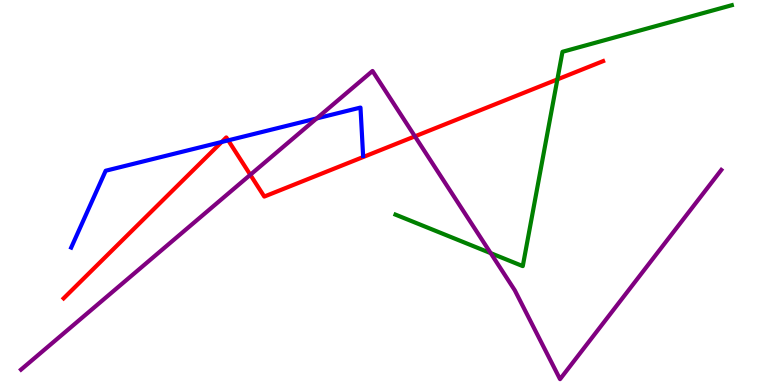[{'lines': ['blue', 'red'], 'intersections': [{'x': 2.86, 'y': 6.31}, {'x': 2.94, 'y': 6.35}]}, {'lines': ['green', 'red'], 'intersections': [{'x': 7.19, 'y': 7.94}]}, {'lines': ['purple', 'red'], 'intersections': [{'x': 3.23, 'y': 5.46}, {'x': 5.35, 'y': 6.46}]}, {'lines': ['blue', 'green'], 'intersections': []}, {'lines': ['blue', 'purple'], 'intersections': [{'x': 4.09, 'y': 6.92}]}, {'lines': ['green', 'purple'], 'intersections': [{'x': 6.33, 'y': 3.42}]}]